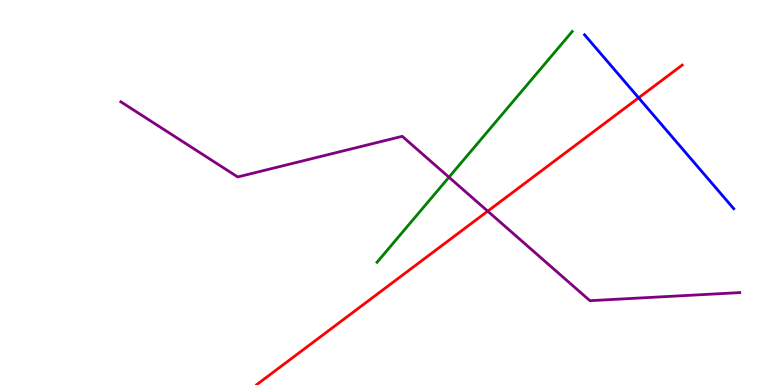[{'lines': ['blue', 'red'], 'intersections': [{'x': 8.24, 'y': 7.46}]}, {'lines': ['green', 'red'], 'intersections': []}, {'lines': ['purple', 'red'], 'intersections': [{'x': 6.29, 'y': 4.52}]}, {'lines': ['blue', 'green'], 'intersections': []}, {'lines': ['blue', 'purple'], 'intersections': []}, {'lines': ['green', 'purple'], 'intersections': [{'x': 5.79, 'y': 5.4}]}]